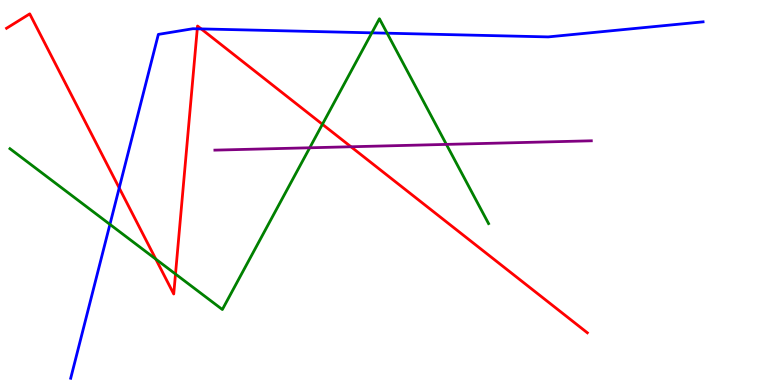[{'lines': ['blue', 'red'], 'intersections': [{'x': 1.54, 'y': 5.12}, {'x': 2.55, 'y': 9.25}, {'x': 2.6, 'y': 9.25}]}, {'lines': ['green', 'red'], 'intersections': [{'x': 2.01, 'y': 3.27}, {'x': 2.26, 'y': 2.88}, {'x': 4.16, 'y': 6.77}]}, {'lines': ['purple', 'red'], 'intersections': [{'x': 4.53, 'y': 6.19}]}, {'lines': ['blue', 'green'], 'intersections': [{'x': 1.42, 'y': 4.17}, {'x': 4.8, 'y': 9.15}, {'x': 5.0, 'y': 9.14}]}, {'lines': ['blue', 'purple'], 'intersections': []}, {'lines': ['green', 'purple'], 'intersections': [{'x': 4.0, 'y': 6.16}, {'x': 5.76, 'y': 6.25}]}]